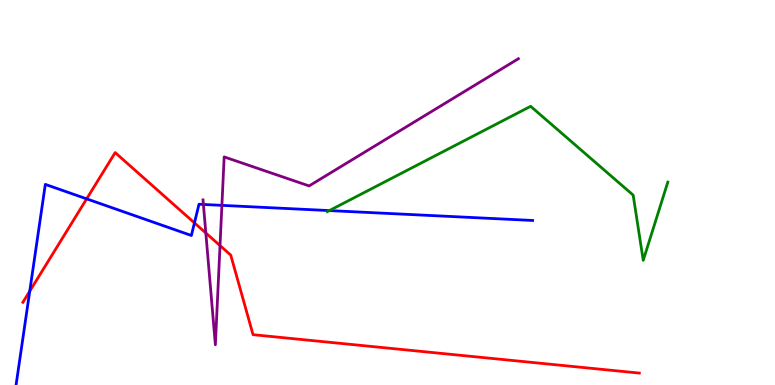[{'lines': ['blue', 'red'], 'intersections': [{'x': 0.384, 'y': 2.44}, {'x': 1.12, 'y': 4.83}, {'x': 2.51, 'y': 4.21}]}, {'lines': ['green', 'red'], 'intersections': []}, {'lines': ['purple', 'red'], 'intersections': [{'x': 2.66, 'y': 3.95}, {'x': 2.84, 'y': 3.62}]}, {'lines': ['blue', 'green'], 'intersections': [{'x': 4.25, 'y': 4.53}]}, {'lines': ['blue', 'purple'], 'intersections': [{'x': 2.62, 'y': 4.69}, {'x': 2.86, 'y': 4.67}]}, {'lines': ['green', 'purple'], 'intersections': []}]